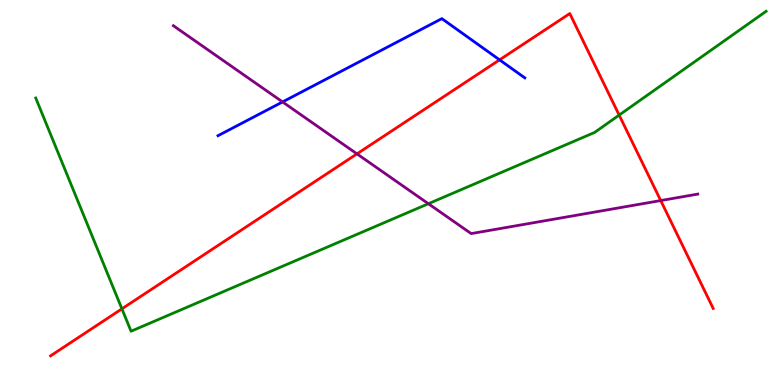[{'lines': ['blue', 'red'], 'intersections': [{'x': 6.45, 'y': 8.45}]}, {'lines': ['green', 'red'], 'intersections': [{'x': 1.57, 'y': 1.98}, {'x': 7.99, 'y': 7.01}]}, {'lines': ['purple', 'red'], 'intersections': [{'x': 4.61, 'y': 6.0}, {'x': 8.53, 'y': 4.79}]}, {'lines': ['blue', 'green'], 'intersections': []}, {'lines': ['blue', 'purple'], 'intersections': [{'x': 3.65, 'y': 7.35}]}, {'lines': ['green', 'purple'], 'intersections': [{'x': 5.53, 'y': 4.71}]}]